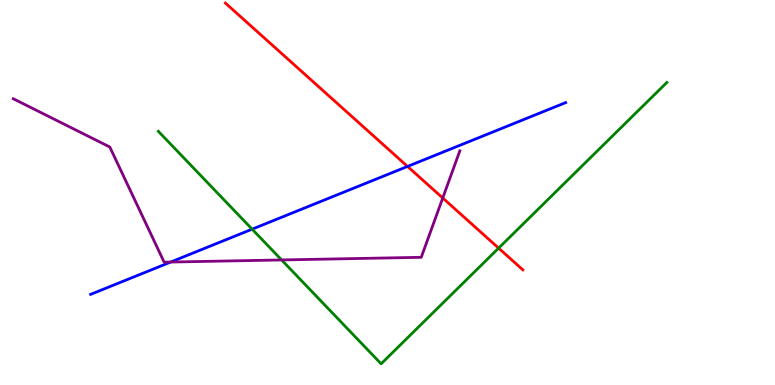[{'lines': ['blue', 'red'], 'intersections': [{'x': 5.26, 'y': 5.68}]}, {'lines': ['green', 'red'], 'intersections': [{'x': 6.43, 'y': 3.56}]}, {'lines': ['purple', 'red'], 'intersections': [{'x': 5.71, 'y': 4.86}]}, {'lines': ['blue', 'green'], 'intersections': [{'x': 3.25, 'y': 4.05}]}, {'lines': ['blue', 'purple'], 'intersections': [{'x': 2.2, 'y': 3.19}]}, {'lines': ['green', 'purple'], 'intersections': [{'x': 3.63, 'y': 3.25}]}]